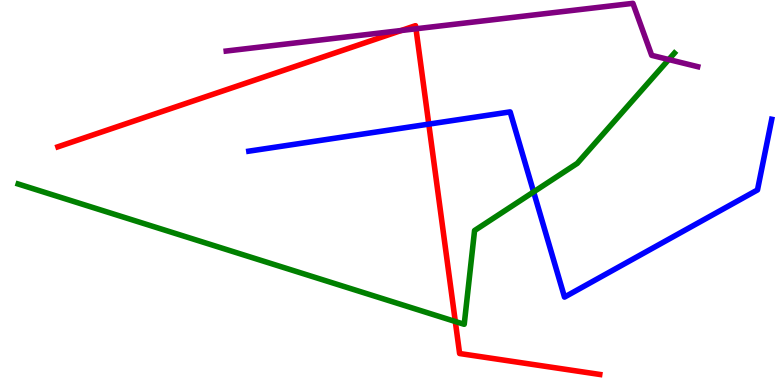[{'lines': ['blue', 'red'], 'intersections': [{'x': 5.53, 'y': 6.78}]}, {'lines': ['green', 'red'], 'intersections': [{'x': 5.87, 'y': 1.65}]}, {'lines': ['purple', 'red'], 'intersections': [{'x': 5.18, 'y': 9.21}, {'x': 5.37, 'y': 9.25}]}, {'lines': ['blue', 'green'], 'intersections': [{'x': 6.89, 'y': 5.02}]}, {'lines': ['blue', 'purple'], 'intersections': []}, {'lines': ['green', 'purple'], 'intersections': [{'x': 8.63, 'y': 8.45}]}]